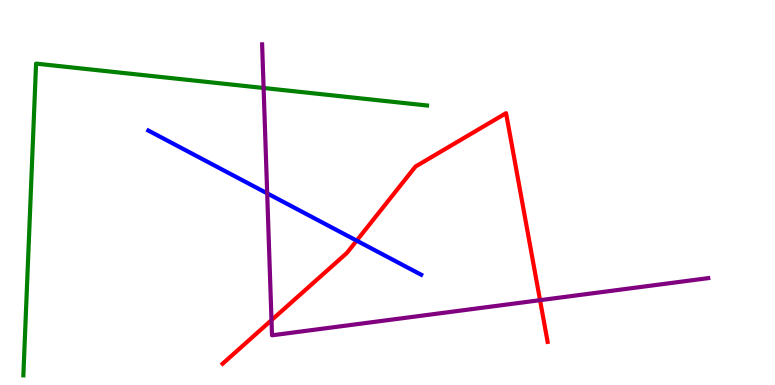[{'lines': ['blue', 'red'], 'intersections': [{'x': 4.6, 'y': 3.75}]}, {'lines': ['green', 'red'], 'intersections': []}, {'lines': ['purple', 'red'], 'intersections': [{'x': 3.5, 'y': 1.68}, {'x': 6.97, 'y': 2.2}]}, {'lines': ['blue', 'green'], 'intersections': []}, {'lines': ['blue', 'purple'], 'intersections': [{'x': 3.45, 'y': 4.98}]}, {'lines': ['green', 'purple'], 'intersections': [{'x': 3.4, 'y': 7.71}]}]